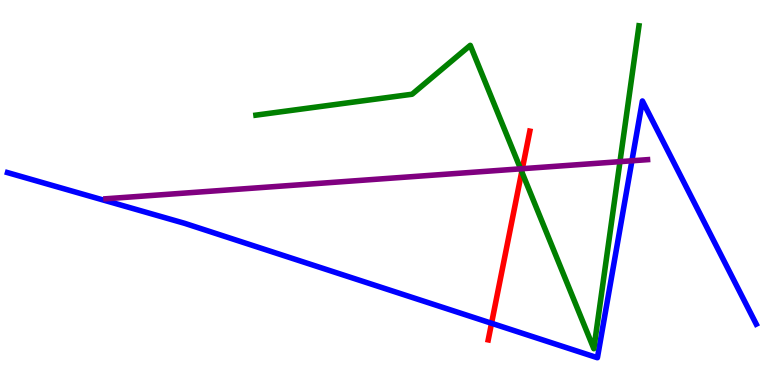[{'lines': ['blue', 'red'], 'intersections': [{'x': 6.34, 'y': 1.6}]}, {'lines': ['green', 'red'], 'intersections': [{'x': 6.73, 'y': 5.54}]}, {'lines': ['purple', 'red'], 'intersections': [{'x': 6.74, 'y': 5.62}]}, {'lines': ['blue', 'green'], 'intersections': []}, {'lines': ['blue', 'purple'], 'intersections': [{'x': 8.15, 'y': 5.82}]}, {'lines': ['green', 'purple'], 'intersections': [{'x': 6.72, 'y': 5.61}, {'x': 8.0, 'y': 5.8}]}]